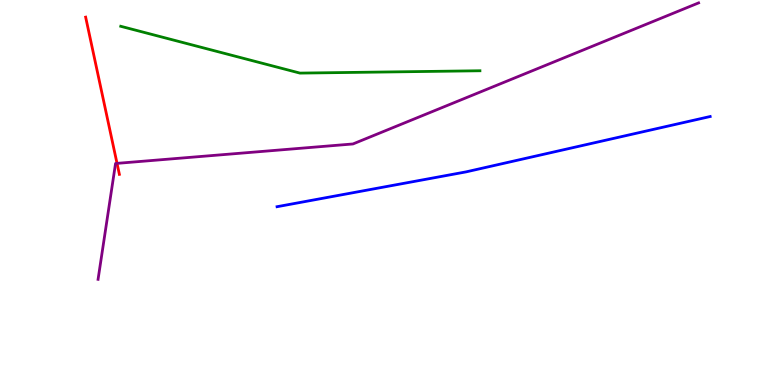[{'lines': ['blue', 'red'], 'intersections': []}, {'lines': ['green', 'red'], 'intersections': []}, {'lines': ['purple', 'red'], 'intersections': [{'x': 1.51, 'y': 5.76}]}, {'lines': ['blue', 'green'], 'intersections': []}, {'lines': ['blue', 'purple'], 'intersections': []}, {'lines': ['green', 'purple'], 'intersections': []}]